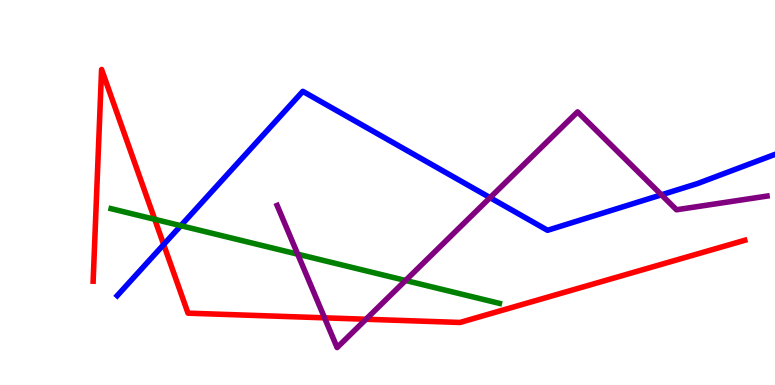[{'lines': ['blue', 'red'], 'intersections': [{'x': 2.11, 'y': 3.65}]}, {'lines': ['green', 'red'], 'intersections': [{'x': 2.0, 'y': 4.3}]}, {'lines': ['purple', 'red'], 'intersections': [{'x': 4.19, 'y': 1.74}, {'x': 4.72, 'y': 1.71}]}, {'lines': ['blue', 'green'], 'intersections': [{'x': 2.33, 'y': 4.14}]}, {'lines': ['blue', 'purple'], 'intersections': [{'x': 6.32, 'y': 4.87}, {'x': 8.53, 'y': 4.94}]}, {'lines': ['green', 'purple'], 'intersections': [{'x': 3.84, 'y': 3.4}, {'x': 5.23, 'y': 2.71}]}]